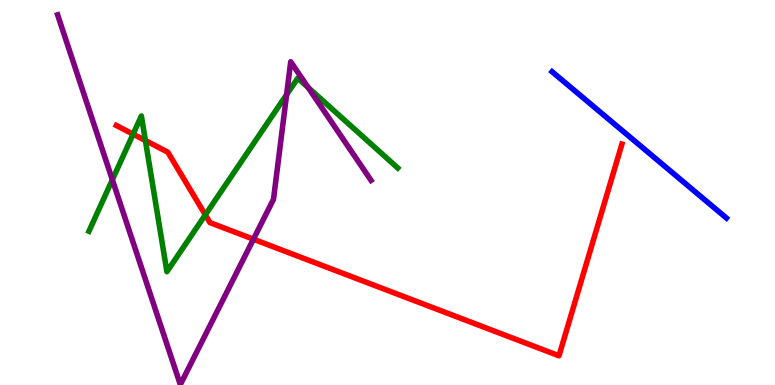[{'lines': ['blue', 'red'], 'intersections': []}, {'lines': ['green', 'red'], 'intersections': [{'x': 1.72, 'y': 6.52}, {'x': 1.88, 'y': 6.35}, {'x': 2.65, 'y': 4.42}]}, {'lines': ['purple', 'red'], 'intersections': [{'x': 3.27, 'y': 3.79}]}, {'lines': ['blue', 'green'], 'intersections': []}, {'lines': ['blue', 'purple'], 'intersections': []}, {'lines': ['green', 'purple'], 'intersections': [{'x': 1.45, 'y': 5.33}, {'x': 3.7, 'y': 7.54}, {'x': 3.98, 'y': 7.73}]}]